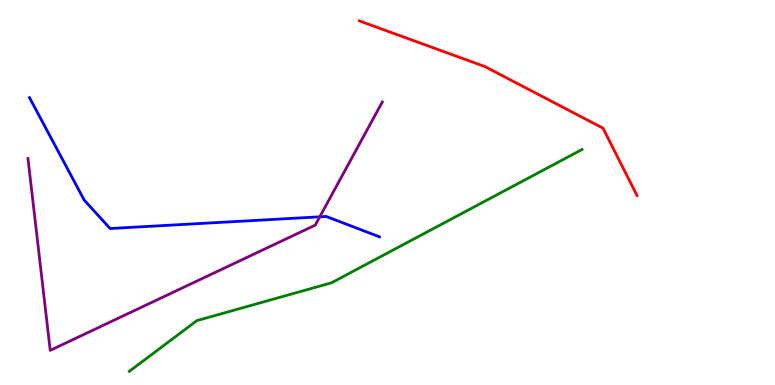[{'lines': ['blue', 'red'], 'intersections': []}, {'lines': ['green', 'red'], 'intersections': []}, {'lines': ['purple', 'red'], 'intersections': []}, {'lines': ['blue', 'green'], 'intersections': []}, {'lines': ['blue', 'purple'], 'intersections': [{'x': 4.13, 'y': 4.37}]}, {'lines': ['green', 'purple'], 'intersections': []}]